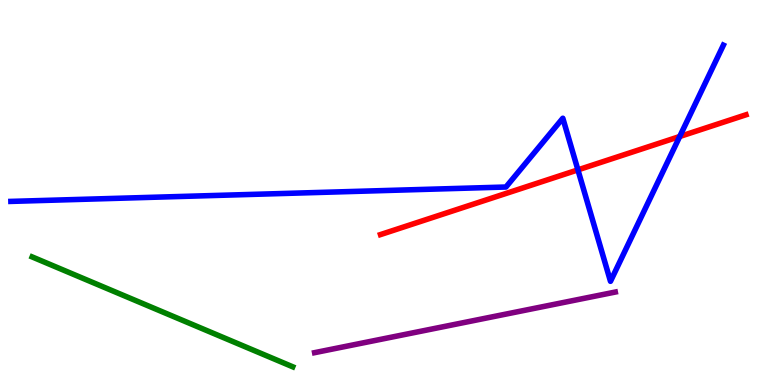[{'lines': ['blue', 'red'], 'intersections': [{'x': 7.46, 'y': 5.59}, {'x': 8.77, 'y': 6.45}]}, {'lines': ['green', 'red'], 'intersections': []}, {'lines': ['purple', 'red'], 'intersections': []}, {'lines': ['blue', 'green'], 'intersections': []}, {'lines': ['blue', 'purple'], 'intersections': []}, {'lines': ['green', 'purple'], 'intersections': []}]